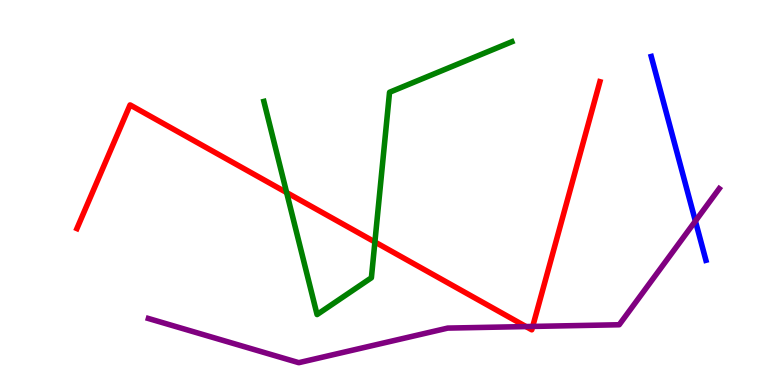[{'lines': ['blue', 'red'], 'intersections': []}, {'lines': ['green', 'red'], 'intersections': [{'x': 3.7, 'y': 5.0}, {'x': 4.84, 'y': 3.71}]}, {'lines': ['purple', 'red'], 'intersections': [{'x': 6.79, 'y': 1.52}, {'x': 6.87, 'y': 1.52}]}, {'lines': ['blue', 'green'], 'intersections': []}, {'lines': ['blue', 'purple'], 'intersections': [{'x': 8.97, 'y': 4.26}]}, {'lines': ['green', 'purple'], 'intersections': []}]